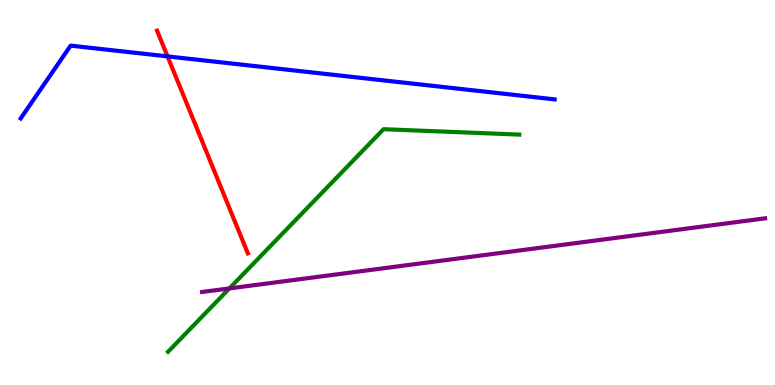[{'lines': ['blue', 'red'], 'intersections': [{'x': 2.16, 'y': 8.54}]}, {'lines': ['green', 'red'], 'intersections': []}, {'lines': ['purple', 'red'], 'intersections': []}, {'lines': ['blue', 'green'], 'intersections': []}, {'lines': ['blue', 'purple'], 'intersections': []}, {'lines': ['green', 'purple'], 'intersections': [{'x': 2.96, 'y': 2.51}]}]